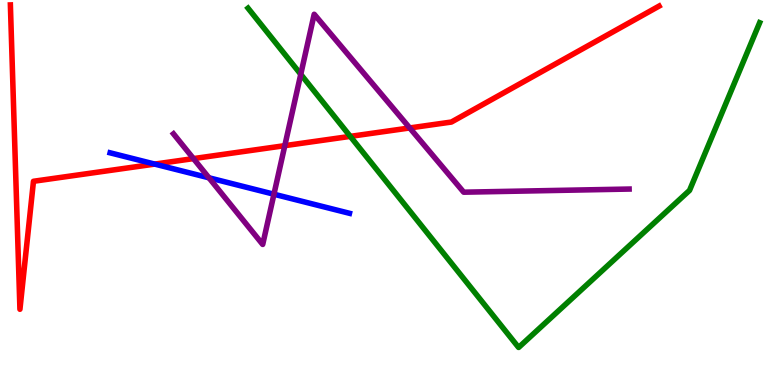[{'lines': ['blue', 'red'], 'intersections': [{'x': 2.0, 'y': 5.74}]}, {'lines': ['green', 'red'], 'intersections': [{'x': 4.52, 'y': 6.46}]}, {'lines': ['purple', 'red'], 'intersections': [{'x': 2.5, 'y': 5.88}, {'x': 3.67, 'y': 6.22}, {'x': 5.29, 'y': 6.68}]}, {'lines': ['blue', 'green'], 'intersections': []}, {'lines': ['blue', 'purple'], 'intersections': [{'x': 2.7, 'y': 5.38}, {'x': 3.53, 'y': 4.96}]}, {'lines': ['green', 'purple'], 'intersections': [{'x': 3.88, 'y': 8.07}]}]